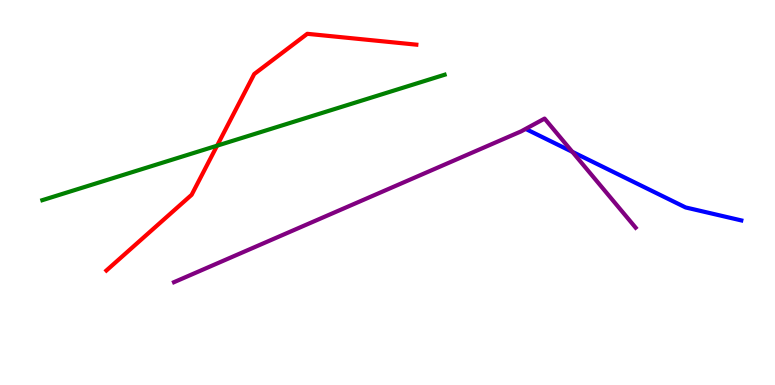[{'lines': ['blue', 'red'], 'intersections': []}, {'lines': ['green', 'red'], 'intersections': [{'x': 2.8, 'y': 6.22}]}, {'lines': ['purple', 'red'], 'intersections': []}, {'lines': ['blue', 'green'], 'intersections': []}, {'lines': ['blue', 'purple'], 'intersections': [{'x': 7.38, 'y': 6.06}]}, {'lines': ['green', 'purple'], 'intersections': []}]